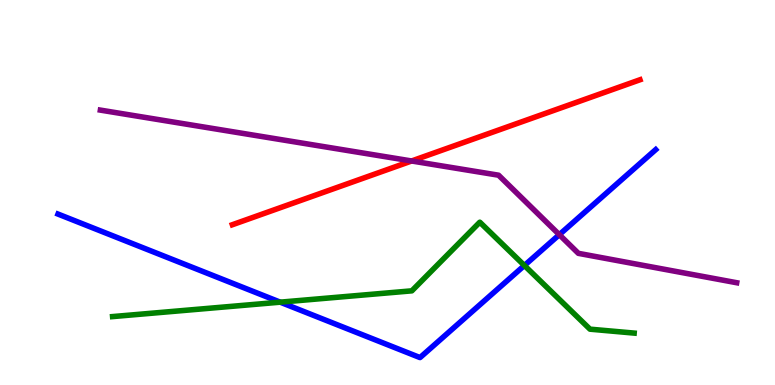[{'lines': ['blue', 'red'], 'intersections': []}, {'lines': ['green', 'red'], 'intersections': []}, {'lines': ['purple', 'red'], 'intersections': [{'x': 5.31, 'y': 5.82}]}, {'lines': ['blue', 'green'], 'intersections': [{'x': 3.62, 'y': 2.15}, {'x': 6.77, 'y': 3.1}]}, {'lines': ['blue', 'purple'], 'intersections': [{'x': 7.22, 'y': 3.9}]}, {'lines': ['green', 'purple'], 'intersections': []}]